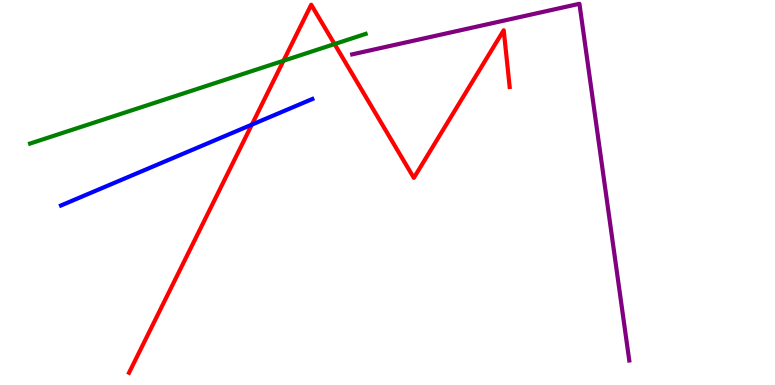[{'lines': ['blue', 'red'], 'intersections': [{'x': 3.25, 'y': 6.76}]}, {'lines': ['green', 'red'], 'intersections': [{'x': 3.66, 'y': 8.42}, {'x': 4.32, 'y': 8.86}]}, {'lines': ['purple', 'red'], 'intersections': []}, {'lines': ['blue', 'green'], 'intersections': []}, {'lines': ['blue', 'purple'], 'intersections': []}, {'lines': ['green', 'purple'], 'intersections': []}]